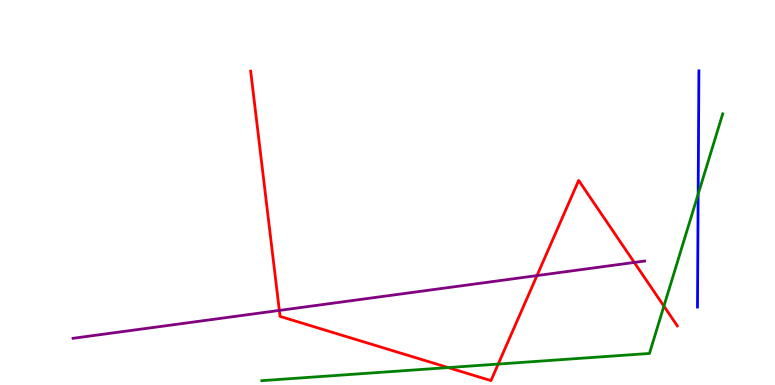[{'lines': ['blue', 'red'], 'intersections': []}, {'lines': ['green', 'red'], 'intersections': [{'x': 5.78, 'y': 0.452}, {'x': 6.43, 'y': 0.544}, {'x': 8.57, 'y': 2.05}]}, {'lines': ['purple', 'red'], 'intersections': [{'x': 3.6, 'y': 1.94}, {'x': 6.93, 'y': 2.84}, {'x': 8.18, 'y': 3.18}]}, {'lines': ['blue', 'green'], 'intersections': [{'x': 9.01, 'y': 4.96}]}, {'lines': ['blue', 'purple'], 'intersections': []}, {'lines': ['green', 'purple'], 'intersections': []}]